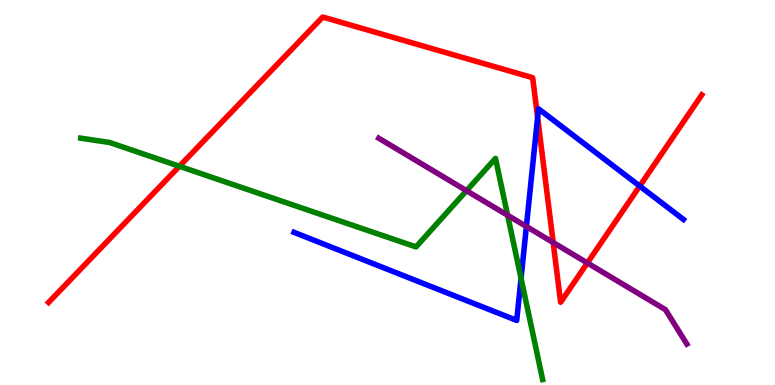[{'lines': ['blue', 'red'], 'intersections': [{'x': 6.94, 'y': 6.95}, {'x': 8.25, 'y': 5.17}]}, {'lines': ['green', 'red'], 'intersections': [{'x': 2.31, 'y': 5.68}]}, {'lines': ['purple', 'red'], 'intersections': [{'x': 7.14, 'y': 3.7}, {'x': 7.58, 'y': 3.17}]}, {'lines': ['blue', 'green'], 'intersections': [{'x': 6.72, 'y': 2.77}]}, {'lines': ['blue', 'purple'], 'intersections': [{'x': 6.79, 'y': 4.12}]}, {'lines': ['green', 'purple'], 'intersections': [{'x': 6.02, 'y': 5.05}, {'x': 6.55, 'y': 4.41}]}]